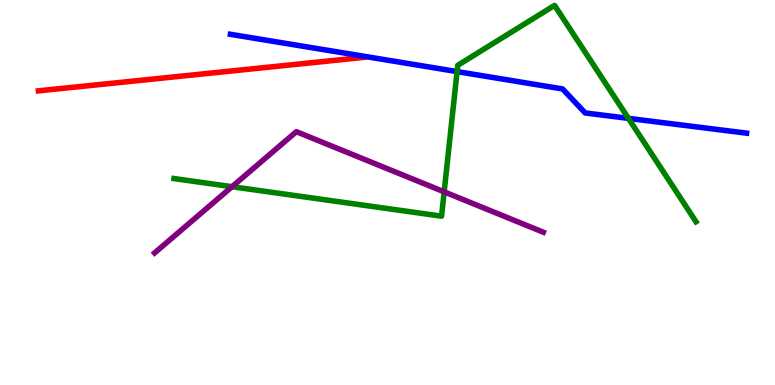[{'lines': ['blue', 'red'], 'intersections': []}, {'lines': ['green', 'red'], 'intersections': []}, {'lines': ['purple', 'red'], 'intersections': []}, {'lines': ['blue', 'green'], 'intersections': [{'x': 5.9, 'y': 8.14}, {'x': 8.11, 'y': 6.93}]}, {'lines': ['blue', 'purple'], 'intersections': []}, {'lines': ['green', 'purple'], 'intersections': [{'x': 2.99, 'y': 5.15}, {'x': 5.73, 'y': 5.02}]}]